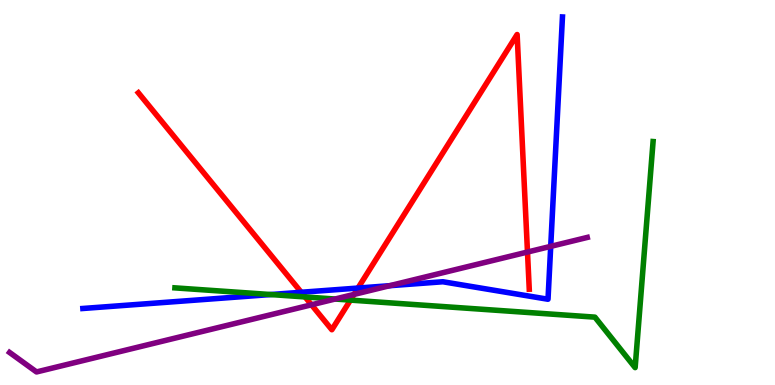[{'lines': ['blue', 'red'], 'intersections': [{'x': 3.89, 'y': 2.41}, {'x': 4.62, 'y': 2.52}]}, {'lines': ['green', 'red'], 'intersections': [{'x': 3.94, 'y': 2.29}, {'x': 4.52, 'y': 2.21}]}, {'lines': ['purple', 'red'], 'intersections': [{'x': 4.02, 'y': 2.08}, {'x': 4.57, 'y': 2.35}, {'x': 6.81, 'y': 3.45}]}, {'lines': ['blue', 'green'], 'intersections': [{'x': 3.49, 'y': 2.35}]}, {'lines': ['blue', 'purple'], 'intersections': [{'x': 5.03, 'y': 2.58}, {'x': 7.11, 'y': 3.6}]}, {'lines': ['green', 'purple'], 'intersections': [{'x': 4.32, 'y': 2.23}]}]